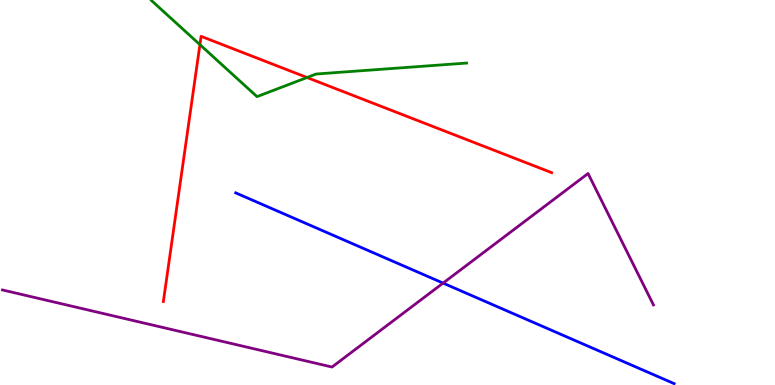[{'lines': ['blue', 'red'], 'intersections': []}, {'lines': ['green', 'red'], 'intersections': [{'x': 2.58, 'y': 8.84}, {'x': 3.96, 'y': 7.99}]}, {'lines': ['purple', 'red'], 'intersections': []}, {'lines': ['blue', 'green'], 'intersections': []}, {'lines': ['blue', 'purple'], 'intersections': [{'x': 5.72, 'y': 2.65}]}, {'lines': ['green', 'purple'], 'intersections': []}]